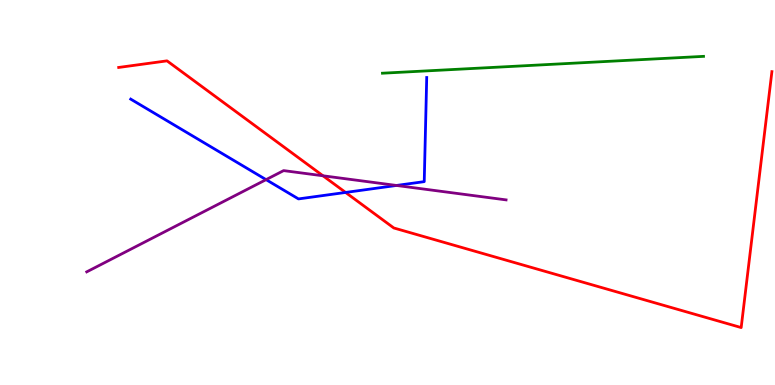[{'lines': ['blue', 'red'], 'intersections': [{'x': 4.46, 'y': 5.0}]}, {'lines': ['green', 'red'], 'intersections': []}, {'lines': ['purple', 'red'], 'intersections': [{'x': 4.17, 'y': 5.43}]}, {'lines': ['blue', 'green'], 'intersections': []}, {'lines': ['blue', 'purple'], 'intersections': [{'x': 3.43, 'y': 5.33}, {'x': 5.12, 'y': 5.18}]}, {'lines': ['green', 'purple'], 'intersections': []}]